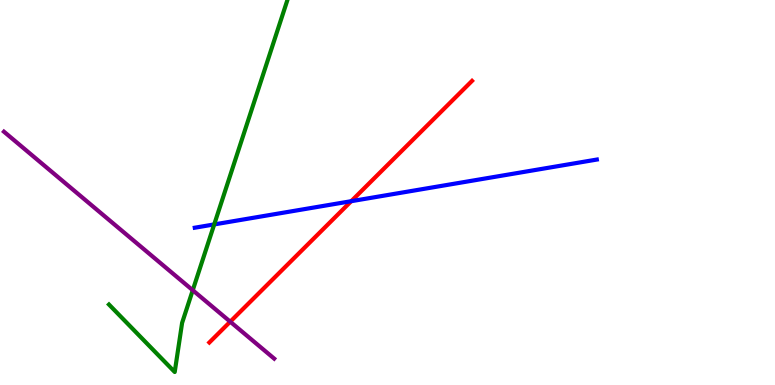[{'lines': ['blue', 'red'], 'intersections': [{'x': 4.53, 'y': 4.77}]}, {'lines': ['green', 'red'], 'intersections': []}, {'lines': ['purple', 'red'], 'intersections': [{'x': 2.97, 'y': 1.64}]}, {'lines': ['blue', 'green'], 'intersections': [{'x': 2.76, 'y': 4.17}]}, {'lines': ['blue', 'purple'], 'intersections': []}, {'lines': ['green', 'purple'], 'intersections': [{'x': 2.49, 'y': 2.46}]}]